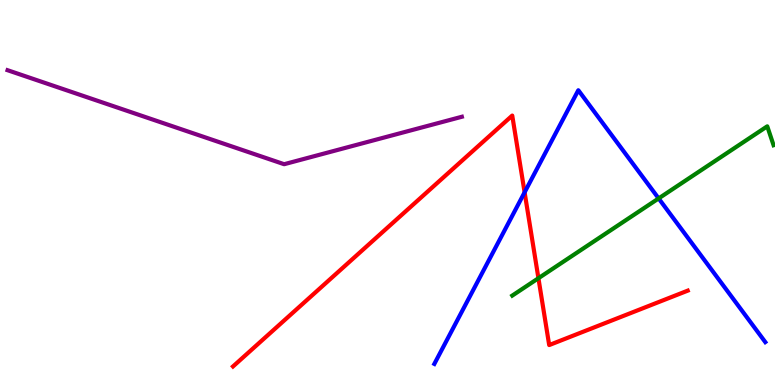[{'lines': ['blue', 'red'], 'intersections': [{'x': 6.77, 'y': 5.0}]}, {'lines': ['green', 'red'], 'intersections': [{'x': 6.95, 'y': 2.77}]}, {'lines': ['purple', 'red'], 'intersections': []}, {'lines': ['blue', 'green'], 'intersections': [{'x': 8.5, 'y': 4.85}]}, {'lines': ['blue', 'purple'], 'intersections': []}, {'lines': ['green', 'purple'], 'intersections': []}]